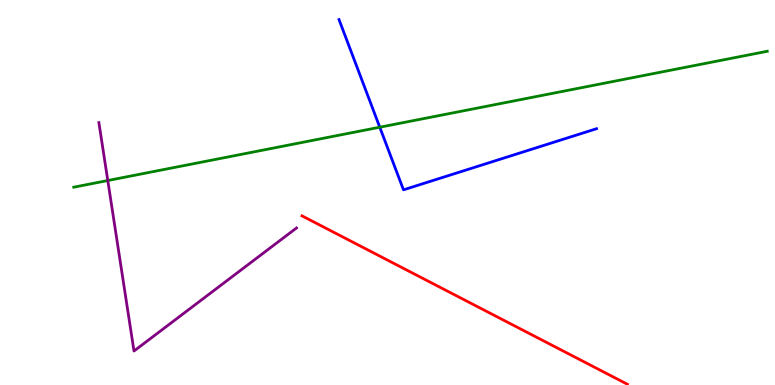[{'lines': ['blue', 'red'], 'intersections': []}, {'lines': ['green', 'red'], 'intersections': []}, {'lines': ['purple', 'red'], 'intersections': []}, {'lines': ['blue', 'green'], 'intersections': [{'x': 4.9, 'y': 6.7}]}, {'lines': ['blue', 'purple'], 'intersections': []}, {'lines': ['green', 'purple'], 'intersections': [{'x': 1.39, 'y': 5.31}]}]